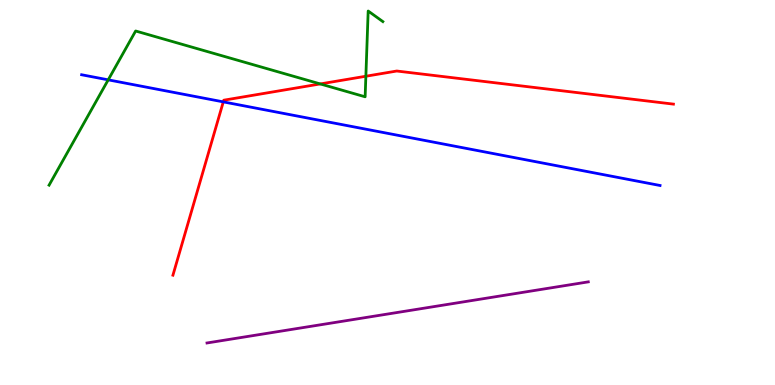[{'lines': ['blue', 'red'], 'intersections': [{'x': 2.88, 'y': 7.35}]}, {'lines': ['green', 'red'], 'intersections': [{'x': 4.13, 'y': 7.82}, {'x': 4.72, 'y': 8.02}]}, {'lines': ['purple', 'red'], 'intersections': []}, {'lines': ['blue', 'green'], 'intersections': [{'x': 1.4, 'y': 7.93}]}, {'lines': ['blue', 'purple'], 'intersections': []}, {'lines': ['green', 'purple'], 'intersections': []}]